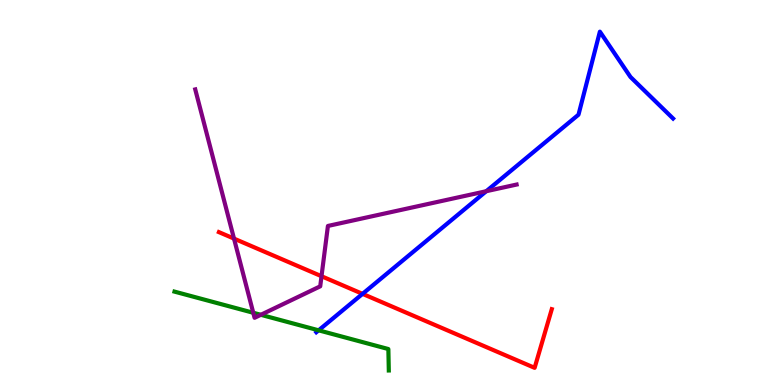[{'lines': ['blue', 'red'], 'intersections': [{'x': 4.68, 'y': 2.37}]}, {'lines': ['green', 'red'], 'intersections': []}, {'lines': ['purple', 'red'], 'intersections': [{'x': 3.02, 'y': 3.8}, {'x': 4.15, 'y': 2.83}]}, {'lines': ['blue', 'green'], 'intersections': [{'x': 4.11, 'y': 1.42}]}, {'lines': ['blue', 'purple'], 'intersections': [{'x': 6.27, 'y': 5.03}]}, {'lines': ['green', 'purple'], 'intersections': [{'x': 3.27, 'y': 1.88}, {'x': 3.37, 'y': 1.82}]}]